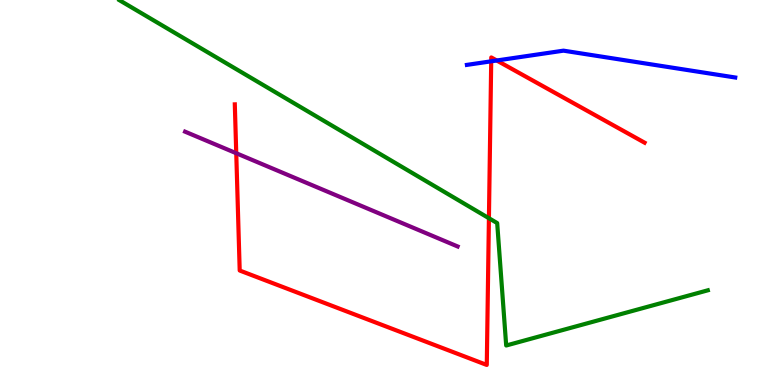[{'lines': ['blue', 'red'], 'intersections': [{'x': 6.34, 'y': 8.41}, {'x': 6.41, 'y': 8.43}]}, {'lines': ['green', 'red'], 'intersections': [{'x': 6.31, 'y': 4.33}]}, {'lines': ['purple', 'red'], 'intersections': [{'x': 3.05, 'y': 6.02}]}, {'lines': ['blue', 'green'], 'intersections': []}, {'lines': ['blue', 'purple'], 'intersections': []}, {'lines': ['green', 'purple'], 'intersections': []}]